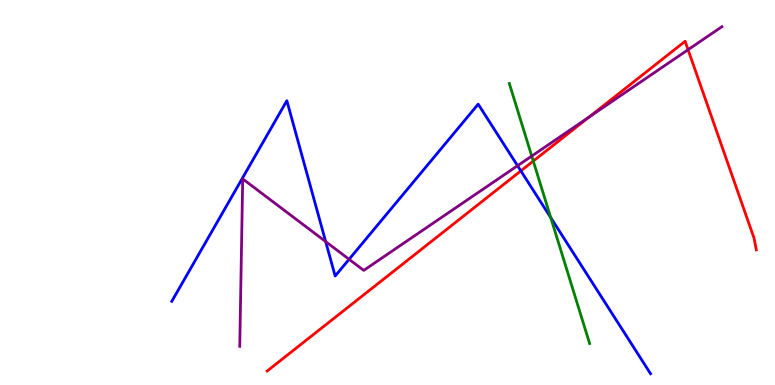[{'lines': ['blue', 'red'], 'intersections': [{'x': 6.72, 'y': 5.56}]}, {'lines': ['green', 'red'], 'intersections': [{'x': 6.88, 'y': 5.82}]}, {'lines': ['purple', 'red'], 'intersections': [{'x': 7.6, 'y': 6.96}, {'x': 8.88, 'y': 8.71}]}, {'lines': ['blue', 'green'], 'intersections': [{'x': 7.11, 'y': 4.35}]}, {'lines': ['blue', 'purple'], 'intersections': [{'x': 4.2, 'y': 3.72}, {'x': 4.5, 'y': 3.27}, {'x': 6.68, 'y': 5.7}]}, {'lines': ['green', 'purple'], 'intersections': [{'x': 6.86, 'y': 5.95}]}]